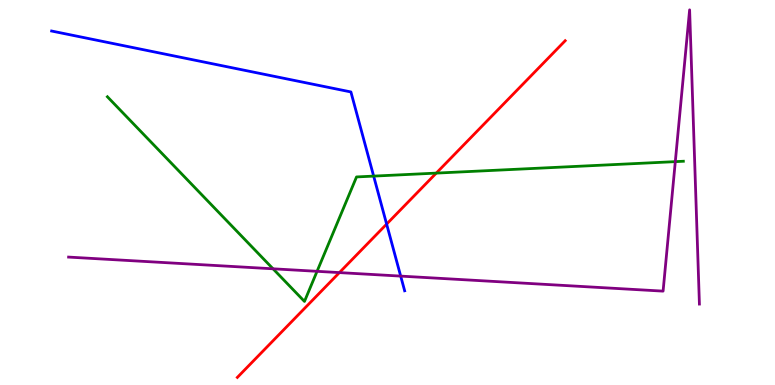[{'lines': ['blue', 'red'], 'intersections': [{'x': 4.99, 'y': 4.18}]}, {'lines': ['green', 'red'], 'intersections': [{'x': 5.63, 'y': 5.5}]}, {'lines': ['purple', 'red'], 'intersections': [{'x': 4.38, 'y': 2.92}]}, {'lines': ['blue', 'green'], 'intersections': [{'x': 4.82, 'y': 5.43}]}, {'lines': ['blue', 'purple'], 'intersections': [{'x': 5.17, 'y': 2.83}]}, {'lines': ['green', 'purple'], 'intersections': [{'x': 3.52, 'y': 3.02}, {'x': 4.09, 'y': 2.95}, {'x': 8.71, 'y': 5.8}]}]